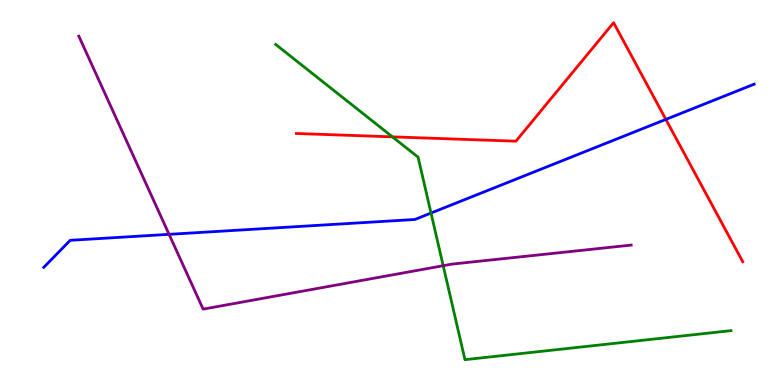[{'lines': ['blue', 'red'], 'intersections': [{'x': 8.59, 'y': 6.9}]}, {'lines': ['green', 'red'], 'intersections': [{'x': 5.06, 'y': 6.45}]}, {'lines': ['purple', 'red'], 'intersections': []}, {'lines': ['blue', 'green'], 'intersections': [{'x': 5.56, 'y': 4.47}]}, {'lines': ['blue', 'purple'], 'intersections': [{'x': 2.18, 'y': 3.91}]}, {'lines': ['green', 'purple'], 'intersections': [{'x': 5.72, 'y': 3.1}]}]